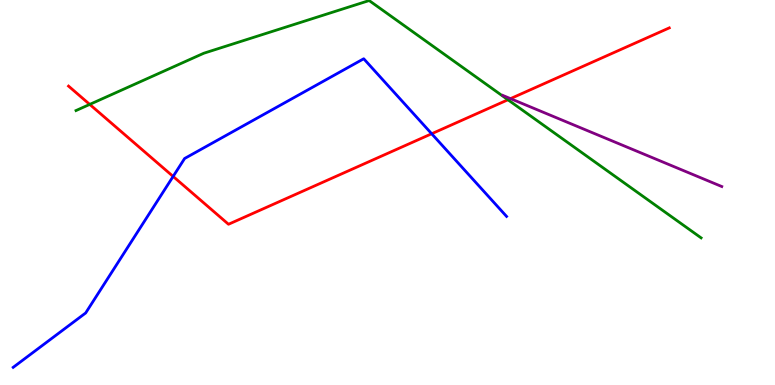[{'lines': ['blue', 'red'], 'intersections': [{'x': 2.23, 'y': 5.42}, {'x': 5.57, 'y': 6.53}]}, {'lines': ['green', 'red'], 'intersections': [{'x': 1.16, 'y': 7.29}, {'x': 6.55, 'y': 7.41}]}, {'lines': ['purple', 'red'], 'intersections': [{'x': 6.59, 'y': 7.44}]}, {'lines': ['blue', 'green'], 'intersections': []}, {'lines': ['blue', 'purple'], 'intersections': []}, {'lines': ['green', 'purple'], 'intersections': []}]